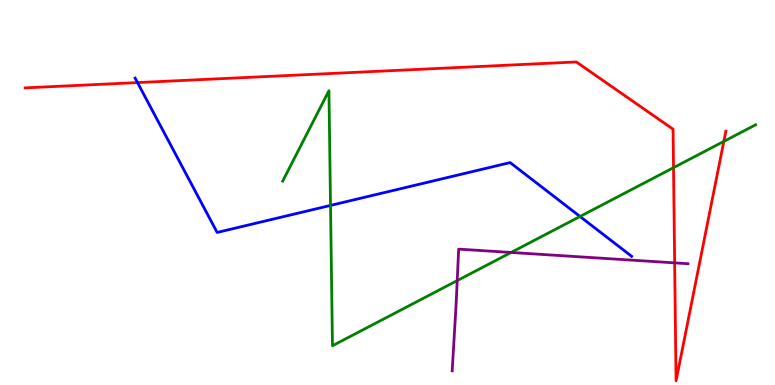[{'lines': ['blue', 'red'], 'intersections': [{'x': 1.77, 'y': 7.85}]}, {'lines': ['green', 'red'], 'intersections': [{'x': 8.69, 'y': 5.65}, {'x': 9.34, 'y': 6.33}]}, {'lines': ['purple', 'red'], 'intersections': [{'x': 8.71, 'y': 3.17}]}, {'lines': ['blue', 'green'], 'intersections': [{'x': 4.26, 'y': 4.66}, {'x': 7.48, 'y': 4.38}]}, {'lines': ['blue', 'purple'], 'intersections': []}, {'lines': ['green', 'purple'], 'intersections': [{'x': 5.9, 'y': 2.71}, {'x': 6.59, 'y': 3.44}]}]